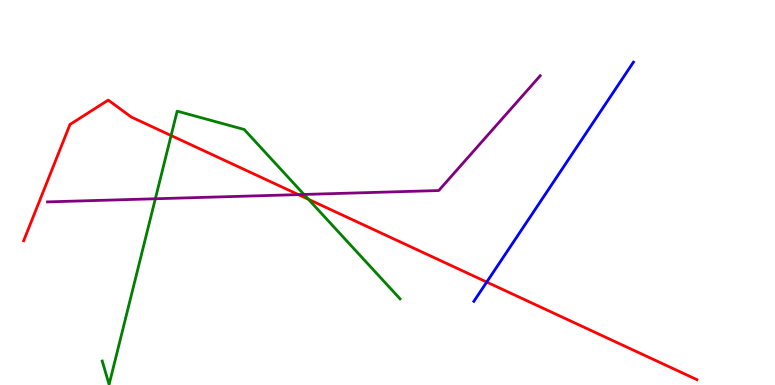[{'lines': ['blue', 'red'], 'intersections': [{'x': 6.28, 'y': 2.67}]}, {'lines': ['green', 'red'], 'intersections': [{'x': 2.21, 'y': 6.48}, {'x': 3.98, 'y': 4.82}]}, {'lines': ['purple', 'red'], 'intersections': [{'x': 3.85, 'y': 4.95}]}, {'lines': ['blue', 'green'], 'intersections': []}, {'lines': ['blue', 'purple'], 'intersections': []}, {'lines': ['green', 'purple'], 'intersections': [{'x': 2.0, 'y': 4.84}, {'x': 3.92, 'y': 4.95}]}]